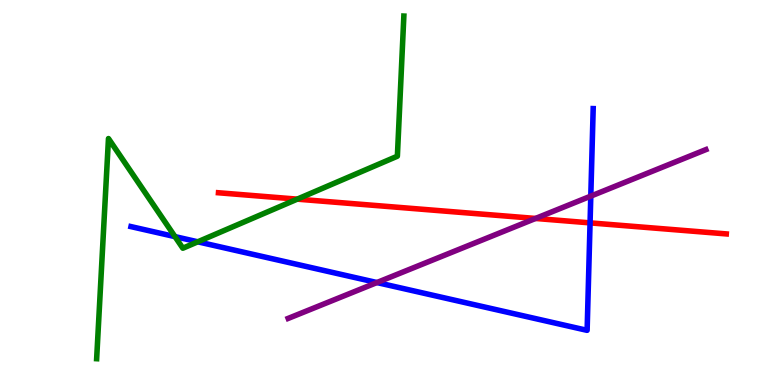[{'lines': ['blue', 'red'], 'intersections': [{'x': 7.61, 'y': 4.21}]}, {'lines': ['green', 'red'], 'intersections': [{'x': 3.84, 'y': 4.83}]}, {'lines': ['purple', 'red'], 'intersections': [{'x': 6.91, 'y': 4.33}]}, {'lines': ['blue', 'green'], 'intersections': [{'x': 2.26, 'y': 3.85}, {'x': 2.55, 'y': 3.72}]}, {'lines': ['blue', 'purple'], 'intersections': [{'x': 4.86, 'y': 2.66}, {'x': 7.62, 'y': 4.91}]}, {'lines': ['green', 'purple'], 'intersections': []}]